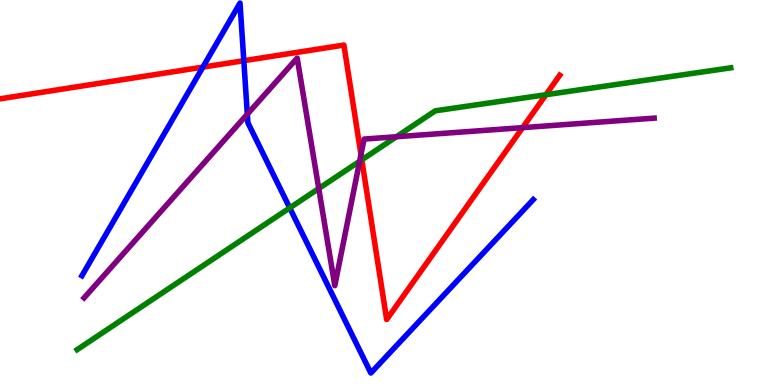[{'lines': ['blue', 'red'], 'intersections': [{'x': 2.62, 'y': 8.26}, {'x': 3.15, 'y': 8.42}]}, {'lines': ['green', 'red'], 'intersections': [{'x': 4.67, 'y': 5.85}, {'x': 7.04, 'y': 7.54}]}, {'lines': ['purple', 'red'], 'intersections': [{'x': 4.66, 'y': 5.98}, {'x': 6.74, 'y': 6.68}]}, {'lines': ['blue', 'green'], 'intersections': [{'x': 3.74, 'y': 4.6}]}, {'lines': ['blue', 'purple'], 'intersections': [{'x': 3.19, 'y': 7.03}]}, {'lines': ['green', 'purple'], 'intersections': [{'x': 4.11, 'y': 5.1}, {'x': 4.64, 'y': 5.81}, {'x': 5.12, 'y': 6.45}]}]